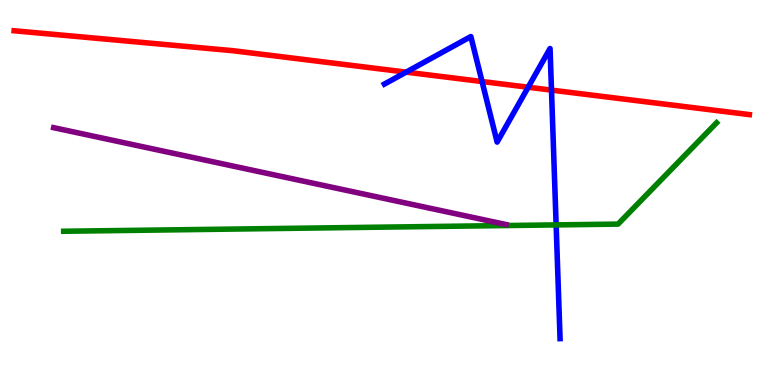[{'lines': ['blue', 'red'], 'intersections': [{'x': 5.24, 'y': 8.13}, {'x': 6.22, 'y': 7.88}, {'x': 6.81, 'y': 7.73}, {'x': 7.12, 'y': 7.66}]}, {'lines': ['green', 'red'], 'intersections': []}, {'lines': ['purple', 'red'], 'intersections': []}, {'lines': ['blue', 'green'], 'intersections': [{'x': 7.18, 'y': 4.16}]}, {'lines': ['blue', 'purple'], 'intersections': []}, {'lines': ['green', 'purple'], 'intersections': []}]